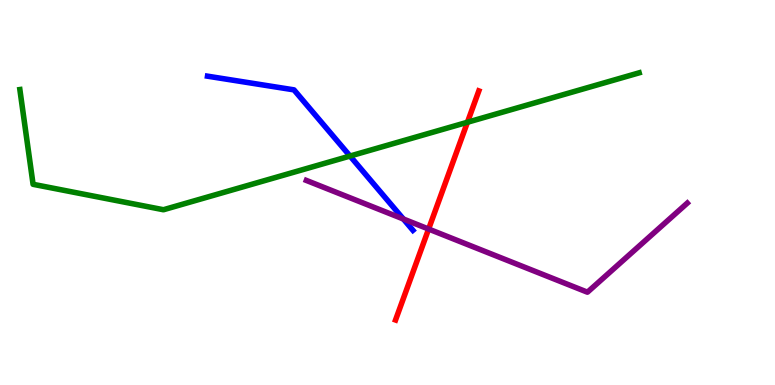[{'lines': ['blue', 'red'], 'intersections': []}, {'lines': ['green', 'red'], 'intersections': [{'x': 6.03, 'y': 6.82}]}, {'lines': ['purple', 'red'], 'intersections': [{'x': 5.53, 'y': 4.05}]}, {'lines': ['blue', 'green'], 'intersections': [{'x': 4.52, 'y': 5.95}]}, {'lines': ['blue', 'purple'], 'intersections': [{'x': 5.2, 'y': 4.31}]}, {'lines': ['green', 'purple'], 'intersections': []}]